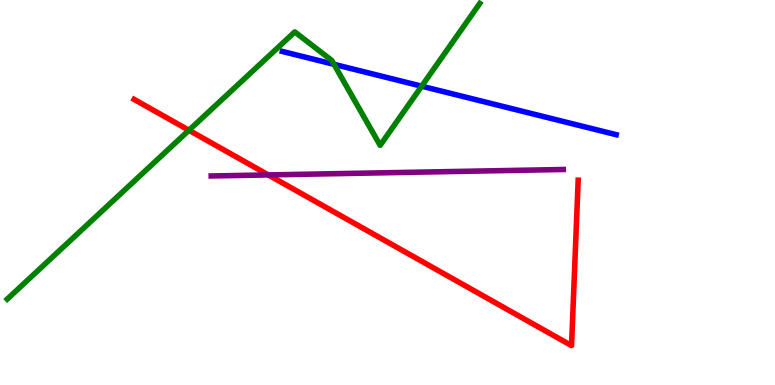[{'lines': ['blue', 'red'], 'intersections': []}, {'lines': ['green', 'red'], 'intersections': [{'x': 2.44, 'y': 6.62}]}, {'lines': ['purple', 'red'], 'intersections': [{'x': 3.46, 'y': 5.46}]}, {'lines': ['blue', 'green'], 'intersections': [{'x': 4.31, 'y': 8.33}, {'x': 5.44, 'y': 7.76}]}, {'lines': ['blue', 'purple'], 'intersections': []}, {'lines': ['green', 'purple'], 'intersections': []}]